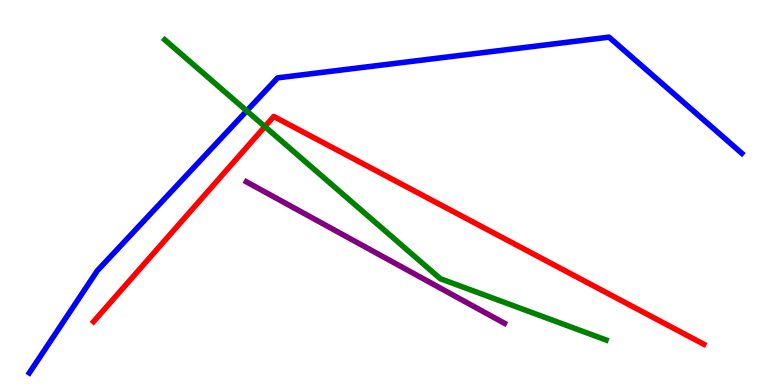[{'lines': ['blue', 'red'], 'intersections': []}, {'lines': ['green', 'red'], 'intersections': [{'x': 3.42, 'y': 6.71}]}, {'lines': ['purple', 'red'], 'intersections': []}, {'lines': ['blue', 'green'], 'intersections': [{'x': 3.18, 'y': 7.12}]}, {'lines': ['blue', 'purple'], 'intersections': []}, {'lines': ['green', 'purple'], 'intersections': []}]